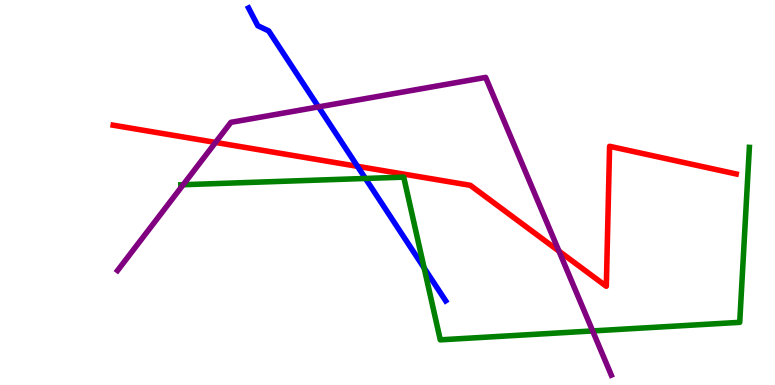[{'lines': ['blue', 'red'], 'intersections': [{'x': 4.61, 'y': 5.68}]}, {'lines': ['green', 'red'], 'intersections': []}, {'lines': ['purple', 'red'], 'intersections': [{'x': 2.78, 'y': 6.3}, {'x': 7.21, 'y': 3.48}]}, {'lines': ['blue', 'green'], 'intersections': [{'x': 4.72, 'y': 5.36}, {'x': 5.47, 'y': 3.04}]}, {'lines': ['blue', 'purple'], 'intersections': [{'x': 4.11, 'y': 7.22}]}, {'lines': ['green', 'purple'], 'intersections': [{'x': 2.36, 'y': 5.2}, {'x': 7.65, 'y': 1.4}]}]